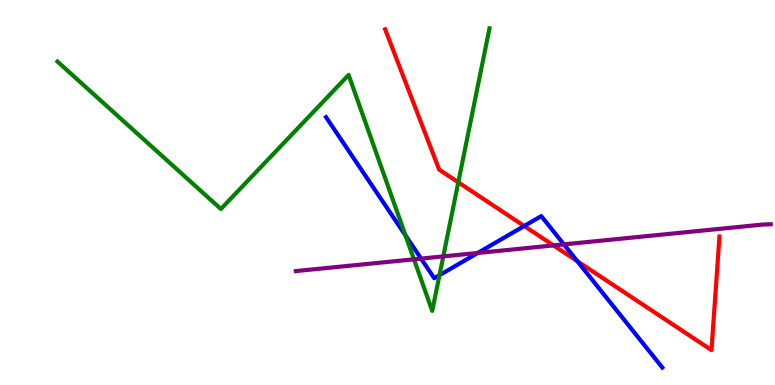[{'lines': ['blue', 'red'], 'intersections': [{'x': 6.76, 'y': 4.13}, {'x': 7.45, 'y': 3.22}]}, {'lines': ['green', 'red'], 'intersections': [{'x': 5.91, 'y': 5.26}]}, {'lines': ['purple', 'red'], 'intersections': [{'x': 7.14, 'y': 3.63}]}, {'lines': ['blue', 'green'], 'intersections': [{'x': 5.23, 'y': 3.89}, {'x': 5.67, 'y': 2.85}]}, {'lines': ['blue', 'purple'], 'intersections': [{'x': 5.43, 'y': 3.28}, {'x': 6.16, 'y': 3.43}, {'x': 7.28, 'y': 3.65}]}, {'lines': ['green', 'purple'], 'intersections': [{'x': 5.34, 'y': 3.26}, {'x': 5.72, 'y': 3.34}]}]